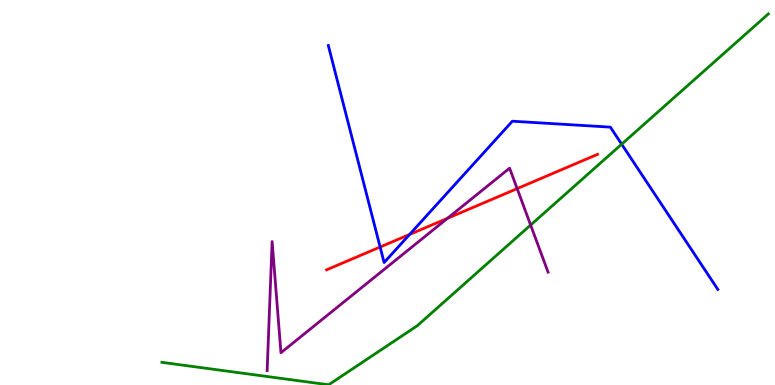[{'lines': ['blue', 'red'], 'intersections': [{'x': 4.9, 'y': 3.58}, {'x': 5.28, 'y': 3.91}]}, {'lines': ['green', 'red'], 'intersections': []}, {'lines': ['purple', 'red'], 'intersections': [{'x': 5.77, 'y': 4.33}, {'x': 6.67, 'y': 5.1}]}, {'lines': ['blue', 'green'], 'intersections': [{'x': 8.02, 'y': 6.25}]}, {'lines': ['blue', 'purple'], 'intersections': []}, {'lines': ['green', 'purple'], 'intersections': [{'x': 6.85, 'y': 4.15}]}]